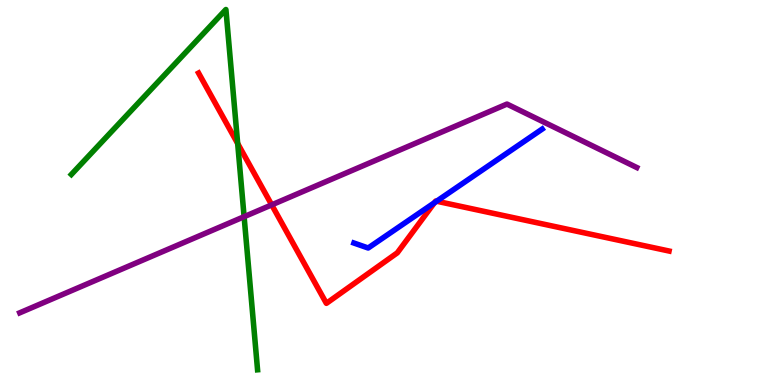[{'lines': ['blue', 'red'], 'intersections': [{'x': 5.61, 'y': 4.74}, {'x': 5.63, 'y': 4.77}]}, {'lines': ['green', 'red'], 'intersections': [{'x': 3.07, 'y': 6.27}]}, {'lines': ['purple', 'red'], 'intersections': [{'x': 3.51, 'y': 4.68}]}, {'lines': ['blue', 'green'], 'intersections': []}, {'lines': ['blue', 'purple'], 'intersections': []}, {'lines': ['green', 'purple'], 'intersections': [{'x': 3.15, 'y': 4.37}]}]